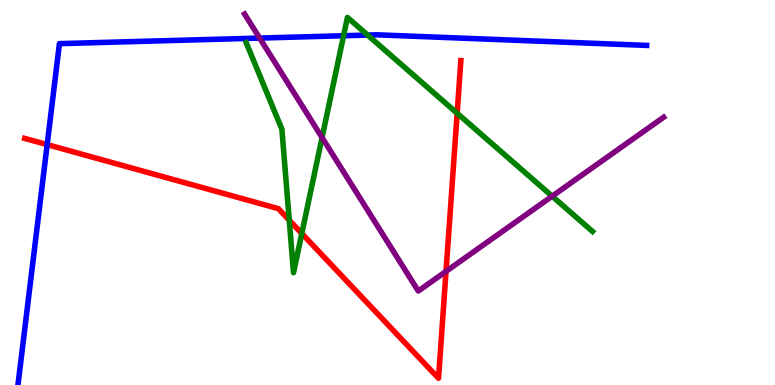[{'lines': ['blue', 'red'], 'intersections': [{'x': 0.609, 'y': 6.24}]}, {'lines': ['green', 'red'], 'intersections': [{'x': 3.73, 'y': 4.28}, {'x': 3.89, 'y': 3.94}, {'x': 5.9, 'y': 7.06}]}, {'lines': ['purple', 'red'], 'intersections': [{'x': 5.76, 'y': 2.95}]}, {'lines': ['blue', 'green'], 'intersections': [{'x': 4.43, 'y': 9.07}, {'x': 4.74, 'y': 9.09}]}, {'lines': ['blue', 'purple'], 'intersections': [{'x': 3.35, 'y': 9.01}]}, {'lines': ['green', 'purple'], 'intersections': [{'x': 4.16, 'y': 6.43}, {'x': 7.12, 'y': 4.9}]}]